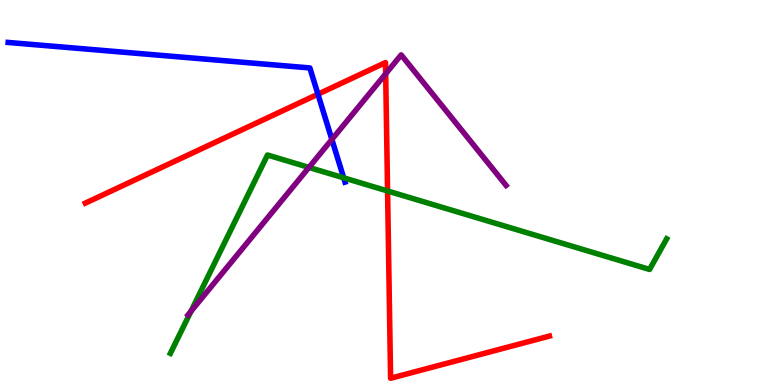[{'lines': ['blue', 'red'], 'intersections': [{'x': 4.1, 'y': 7.55}]}, {'lines': ['green', 'red'], 'intersections': [{'x': 5.0, 'y': 5.04}]}, {'lines': ['purple', 'red'], 'intersections': [{'x': 4.98, 'y': 8.08}]}, {'lines': ['blue', 'green'], 'intersections': [{'x': 4.43, 'y': 5.38}]}, {'lines': ['blue', 'purple'], 'intersections': [{'x': 4.28, 'y': 6.38}]}, {'lines': ['green', 'purple'], 'intersections': [{'x': 2.46, 'y': 1.91}, {'x': 3.99, 'y': 5.65}]}]